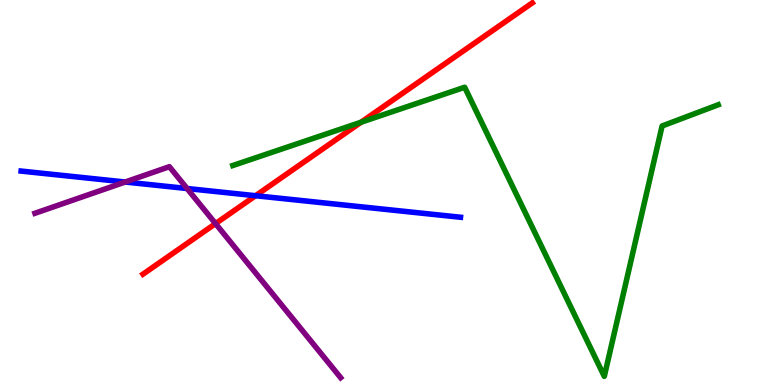[{'lines': ['blue', 'red'], 'intersections': [{'x': 3.3, 'y': 4.92}]}, {'lines': ['green', 'red'], 'intersections': [{'x': 4.66, 'y': 6.82}]}, {'lines': ['purple', 'red'], 'intersections': [{'x': 2.78, 'y': 4.19}]}, {'lines': ['blue', 'green'], 'intersections': []}, {'lines': ['blue', 'purple'], 'intersections': [{'x': 1.62, 'y': 5.27}, {'x': 2.41, 'y': 5.1}]}, {'lines': ['green', 'purple'], 'intersections': []}]